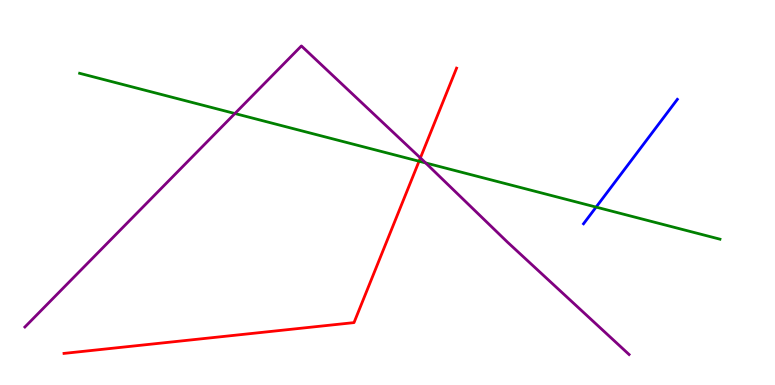[{'lines': ['blue', 'red'], 'intersections': []}, {'lines': ['green', 'red'], 'intersections': [{'x': 5.41, 'y': 5.81}]}, {'lines': ['purple', 'red'], 'intersections': [{'x': 5.42, 'y': 5.9}]}, {'lines': ['blue', 'green'], 'intersections': [{'x': 7.69, 'y': 4.62}]}, {'lines': ['blue', 'purple'], 'intersections': []}, {'lines': ['green', 'purple'], 'intersections': [{'x': 3.03, 'y': 7.05}, {'x': 5.49, 'y': 5.77}]}]